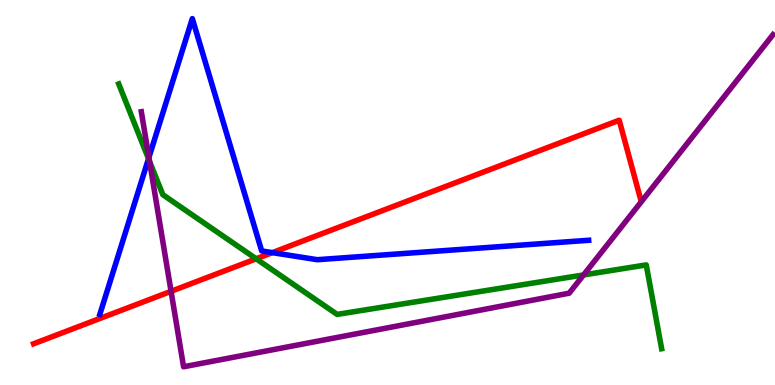[{'lines': ['blue', 'red'], 'intersections': [{'x': 3.51, 'y': 3.44}]}, {'lines': ['green', 'red'], 'intersections': [{'x': 3.31, 'y': 3.28}]}, {'lines': ['purple', 'red'], 'intersections': [{'x': 2.21, 'y': 2.43}]}, {'lines': ['blue', 'green'], 'intersections': [{'x': 1.92, 'y': 5.88}]}, {'lines': ['blue', 'purple'], 'intersections': [{'x': 1.92, 'y': 5.91}]}, {'lines': ['green', 'purple'], 'intersections': [{'x': 1.93, 'y': 5.81}, {'x': 7.53, 'y': 2.86}]}]